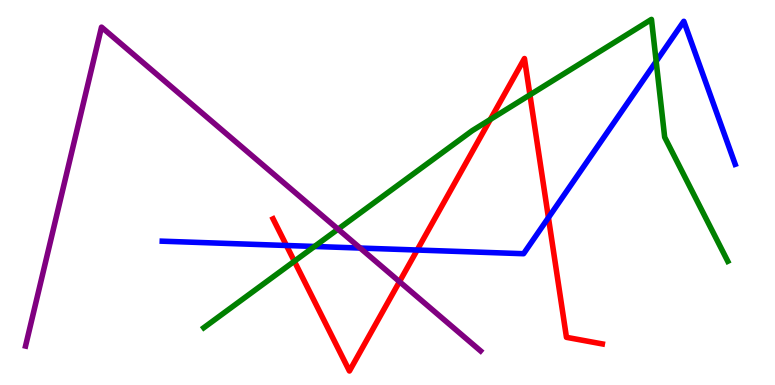[{'lines': ['blue', 'red'], 'intersections': [{'x': 3.7, 'y': 3.62}, {'x': 5.38, 'y': 3.51}, {'x': 7.08, 'y': 4.35}]}, {'lines': ['green', 'red'], 'intersections': [{'x': 3.8, 'y': 3.21}, {'x': 6.33, 'y': 6.9}, {'x': 6.84, 'y': 7.54}]}, {'lines': ['purple', 'red'], 'intersections': [{'x': 5.15, 'y': 2.68}]}, {'lines': ['blue', 'green'], 'intersections': [{'x': 4.06, 'y': 3.6}, {'x': 8.47, 'y': 8.41}]}, {'lines': ['blue', 'purple'], 'intersections': [{'x': 4.65, 'y': 3.56}]}, {'lines': ['green', 'purple'], 'intersections': [{'x': 4.36, 'y': 4.05}]}]